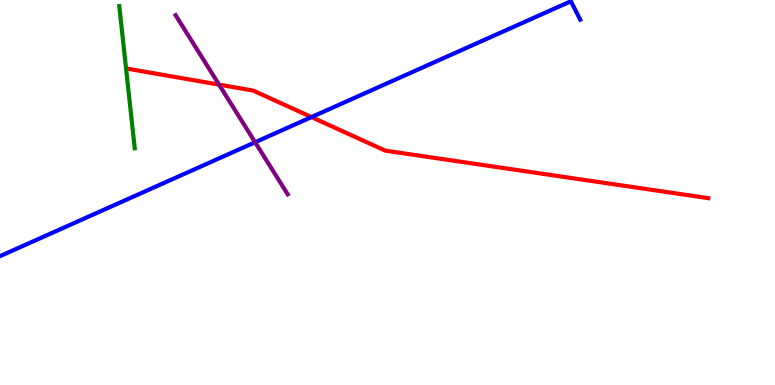[{'lines': ['blue', 'red'], 'intersections': [{'x': 4.02, 'y': 6.96}]}, {'lines': ['green', 'red'], 'intersections': []}, {'lines': ['purple', 'red'], 'intersections': [{'x': 2.83, 'y': 7.8}]}, {'lines': ['blue', 'green'], 'intersections': []}, {'lines': ['blue', 'purple'], 'intersections': [{'x': 3.29, 'y': 6.31}]}, {'lines': ['green', 'purple'], 'intersections': []}]